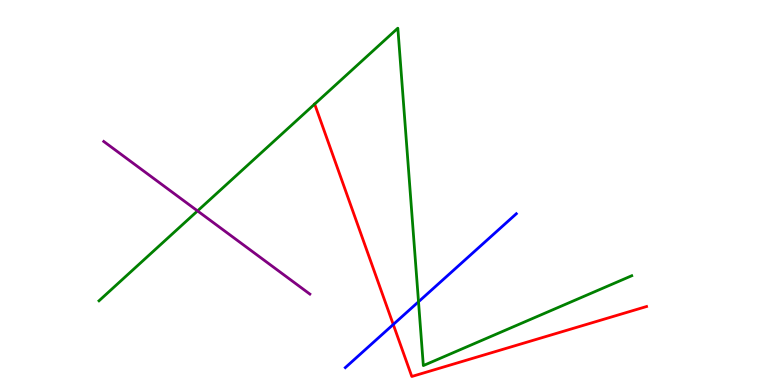[{'lines': ['blue', 'red'], 'intersections': [{'x': 5.07, 'y': 1.57}]}, {'lines': ['green', 'red'], 'intersections': [{'x': 4.06, 'y': 7.3}]}, {'lines': ['purple', 'red'], 'intersections': []}, {'lines': ['blue', 'green'], 'intersections': [{'x': 5.4, 'y': 2.16}]}, {'lines': ['blue', 'purple'], 'intersections': []}, {'lines': ['green', 'purple'], 'intersections': [{'x': 2.55, 'y': 4.52}]}]